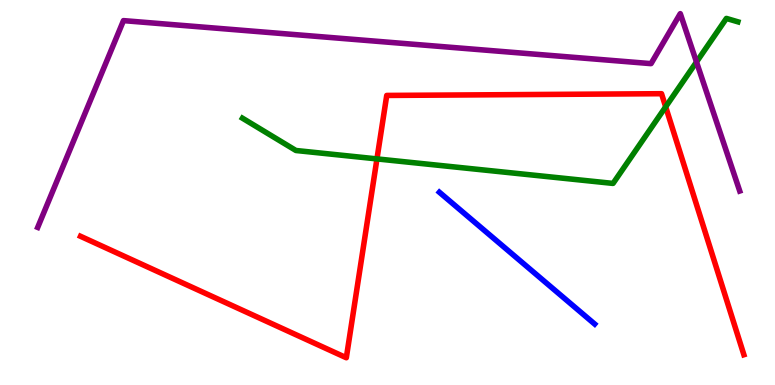[{'lines': ['blue', 'red'], 'intersections': []}, {'lines': ['green', 'red'], 'intersections': [{'x': 4.86, 'y': 5.87}, {'x': 8.59, 'y': 7.23}]}, {'lines': ['purple', 'red'], 'intersections': []}, {'lines': ['blue', 'green'], 'intersections': []}, {'lines': ['blue', 'purple'], 'intersections': []}, {'lines': ['green', 'purple'], 'intersections': [{'x': 8.99, 'y': 8.39}]}]